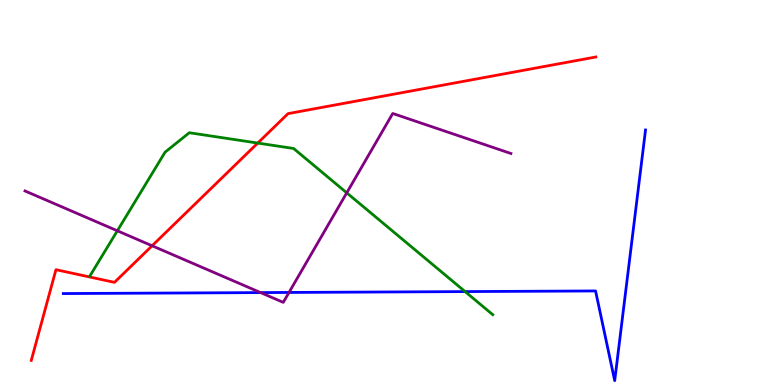[{'lines': ['blue', 'red'], 'intersections': []}, {'lines': ['green', 'red'], 'intersections': [{'x': 3.33, 'y': 6.28}]}, {'lines': ['purple', 'red'], 'intersections': [{'x': 1.96, 'y': 3.62}]}, {'lines': ['blue', 'green'], 'intersections': [{'x': 6.0, 'y': 2.43}]}, {'lines': ['blue', 'purple'], 'intersections': [{'x': 3.36, 'y': 2.4}, {'x': 3.73, 'y': 2.4}]}, {'lines': ['green', 'purple'], 'intersections': [{'x': 1.51, 'y': 4.01}, {'x': 4.47, 'y': 4.99}]}]